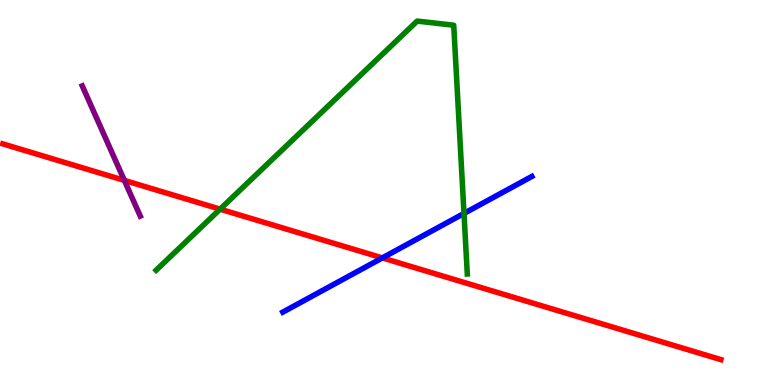[{'lines': ['blue', 'red'], 'intersections': [{'x': 4.93, 'y': 3.3}]}, {'lines': ['green', 'red'], 'intersections': [{'x': 2.84, 'y': 4.57}]}, {'lines': ['purple', 'red'], 'intersections': [{'x': 1.6, 'y': 5.31}]}, {'lines': ['blue', 'green'], 'intersections': [{'x': 5.99, 'y': 4.46}]}, {'lines': ['blue', 'purple'], 'intersections': []}, {'lines': ['green', 'purple'], 'intersections': []}]